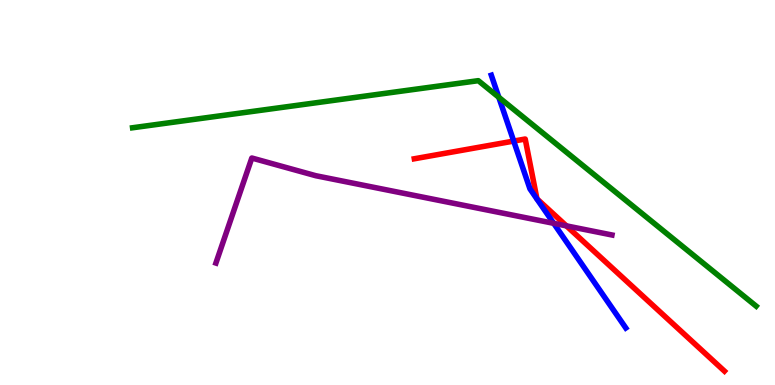[{'lines': ['blue', 'red'], 'intersections': [{'x': 6.63, 'y': 6.34}]}, {'lines': ['green', 'red'], 'intersections': []}, {'lines': ['purple', 'red'], 'intersections': [{'x': 7.31, 'y': 4.13}]}, {'lines': ['blue', 'green'], 'intersections': [{'x': 6.44, 'y': 7.47}]}, {'lines': ['blue', 'purple'], 'intersections': [{'x': 7.14, 'y': 4.2}]}, {'lines': ['green', 'purple'], 'intersections': []}]